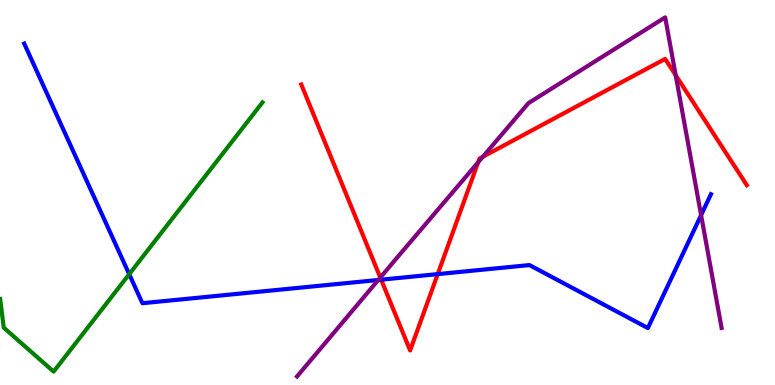[{'lines': ['blue', 'red'], 'intersections': [{'x': 4.92, 'y': 2.74}, {'x': 5.65, 'y': 2.88}]}, {'lines': ['green', 'red'], 'intersections': []}, {'lines': ['purple', 'red'], 'intersections': [{'x': 4.91, 'y': 2.79}, {'x': 6.17, 'y': 5.78}, {'x': 6.23, 'y': 5.93}, {'x': 8.72, 'y': 8.05}]}, {'lines': ['blue', 'green'], 'intersections': [{'x': 1.67, 'y': 2.88}]}, {'lines': ['blue', 'purple'], 'intersections': [{'x': 4.88, 'y': 2.73}, {'x': 9.05, 'y': 4.41}]}, {'lines': ['green', 'purple'], 'intersections': []}]